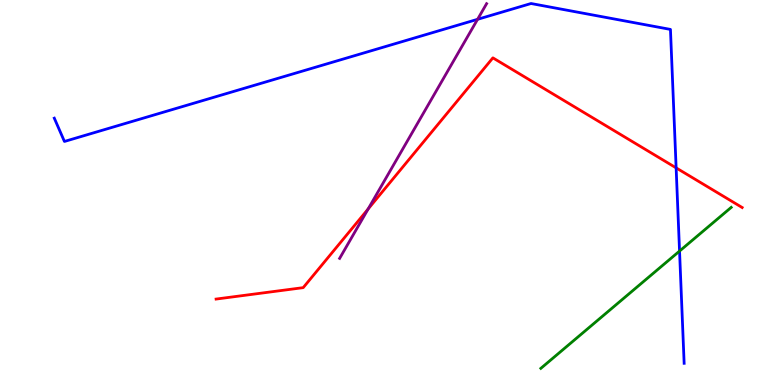[{'lines': ['blue', 'red'], 'intersections': [{'x': 8.72, 'y': 5.64}]}, {'lines': ['green', 'red'], 'intersections': []}, {'lines': ['purple', 'red'], 'intersections': [{'x': 4.75, 'y': 4.57}]}, {'lines': ['blue', 'green'], 'intersections': [{'x': 8.77, 'y': 3.48}]}, {'lines': ['blue', 'purple'], 'intersections': [{'x': 6.16, 'y': 9.5}]}, {'lines': ['green', 'purple'], 'intersections': []}]